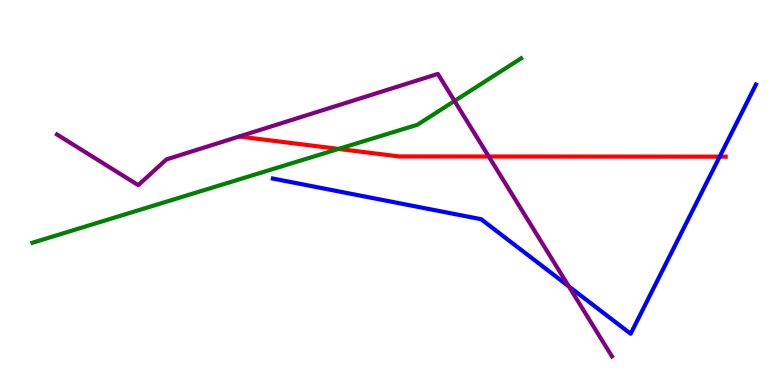[{'lines': ['blue', 'red'], 'intersections': [{'x': 9.29, 'y': 5.93}]}, {'lines': ['green', 'red'], 'intersections': [{'x': 4.37, 'y': 6.13}]}, {'lines': ['purple', 'red'], 'intersections': [{'x': 6.31, 'y': 5.93}]}, {'lines': ['blue', 'green'], 'intersections': []}, {'lines': ['blue', 'purple'], 'intersections': [{'x': 7.34, 'y': 2.56}]}, {'lines': ['green', 'purple'], 'intersections': [{'x': 5.87, 'y': 7.38}]}]